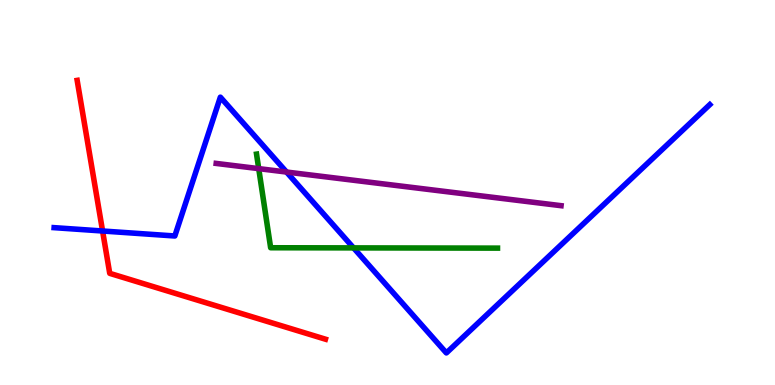[{'lines': ['blue', 'red'], 'intersections': [{'x': 1.32, 'y': 4.0}]}, {'lines': ['green', 'red'], 'intersections': []}, {'lines': ['purple', 'red'], 'intersections': []}, {'lines': ['blue', 'green'], 'intersections': [{'x': 4.56, 'y': 3.56}]}, {'lines': ['blue', 'purple'], 'intersections': [{'x': 3.7, 'y': 5.53}]}, {'lines': ['green', 'purple'], 'intersections': [{'x': 3.34, 'y': 5.62}]}]